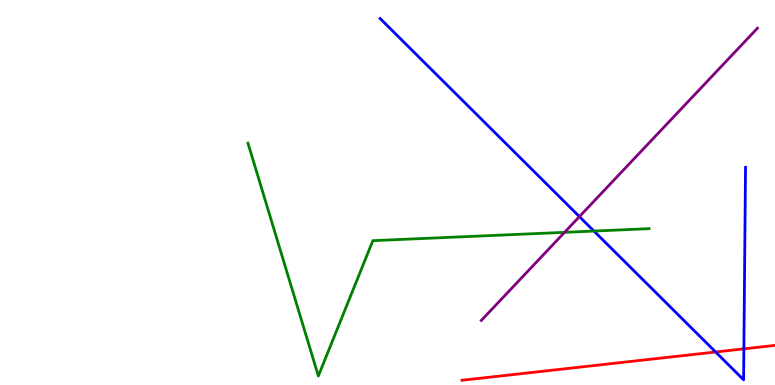[{'lines': ['blue', 'red'], 'intersections': [{'x': 9.23, 'y': 0.857}, {'x': 9.6, 'y': 0.939}]}, {'lines': ['green', 'red'], 'intersections': []}, {'lines': ['purple', 'red'], 'intersections': []}, {'lines': ['blue', 'green'], 'intersections': [{'x': 7.66, 'y': 4.0}]}, {'lines': ['blue', 'purple'], 'intersections': [{'x': 7.48, 'y': 4.37}]}, {'lines': ['green', 'purple'], 'intersections': [{'x': 7.28, 'y': 3.97}]}]